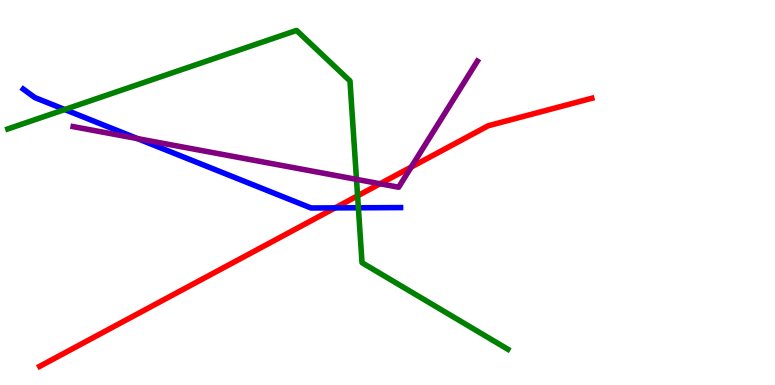[{'lines': ['blue', 'red'], 'intersections': [{'x': 4.32, 'y': 4.6}]}, {'lines': ['green', 'red'], 'intersections': [{'x': 4.61, 'y': 4.91}]}, {'lines': ['purple', 'red'], 'intersections': [{'x': 4.9, 'y': 5.23}, {'x': 5.31, 'y': 5.66}]}, {'lines': ['blue', 'green'], 'intersections': [{'x': 0.835, 'y': 7.16}, {'x': 4.62, 'y': 4.6}]}, {'lines': ['blue', 'purple'], 'intersections': [{'x': 1.77, 'y': 6.4}]}, {'lines': ['green', 'purple'], 'intersections': [{'x': 4.6, 'y': 5.34}]}]